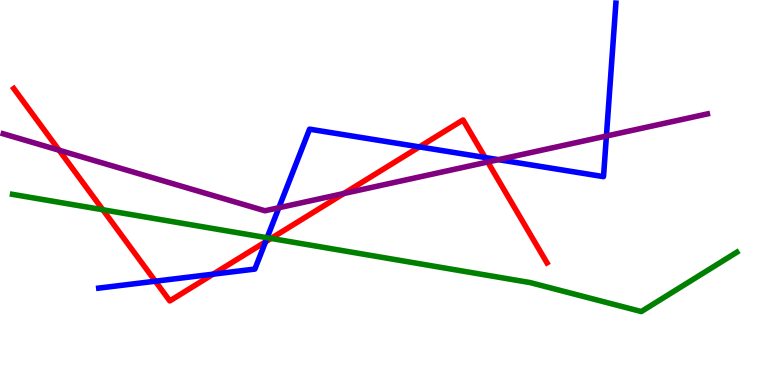[{'lines': ['blue', 'red'], 'intersections': [{'x': 2.0, 'y': 2.7}, {'x': 2.75, 'y': 2.88}, {'x': 3.43, 'y': 3.72}, {'x': 5.41, 'y': 6.18}, {'x': 6.26, 'y': 5.91}]}, {'lines': ['green', 'red'], 'intersections': [{'x': 1.33, 'y': 4.55}, {'x': 3.5, 'y': 3.81}]}, {'lines': ['purple', 'red'], 'intersections': [{'x': 0.763, 'y': 6.1}, {'x': 4.44, 'y': 4.97}, {'x': 6.29, 'y': 5.79}]}, {'lines': ['blue', 'green'], 'intersections': [{'x': 3.45, 'y': 3.82}]}, {'lines': ['blue', 'purple'], 'intersections': [{'x': 3.6, 'y': 4.6}, {'x': 6.43, 'y': 5.85}, {'x': 7.82, 'y': 6.47}]}, {'lines': ['green', 'purple'], 'intersections': []}]